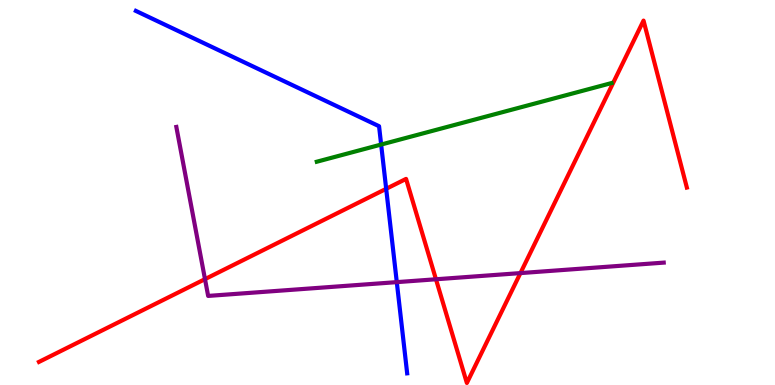[{'lines': ['blue', 'red'], 'intersections': [{'x': 4.98, 'y': 5.1}]}, {'lines': ['green', 'red'], 'intersections': []}, {'lines': ['purple', 'red'], 'intersections': [{'x': 2.65, 'y': 2.75}, {'x': 5.63, 'y': 2.75}, {'x': 6.72, 'y': 2.91}]}, {'lines': ['blue', 'green'], 'intersections': [{'x': 4.92, 'y': 6.25}]}, {'lines': ['blue', 'purple'], 'intersections': [{'x': 5.12, 'y': 2.67}]}, {'lines': ['green', 'purple'], 'intersections': []}]